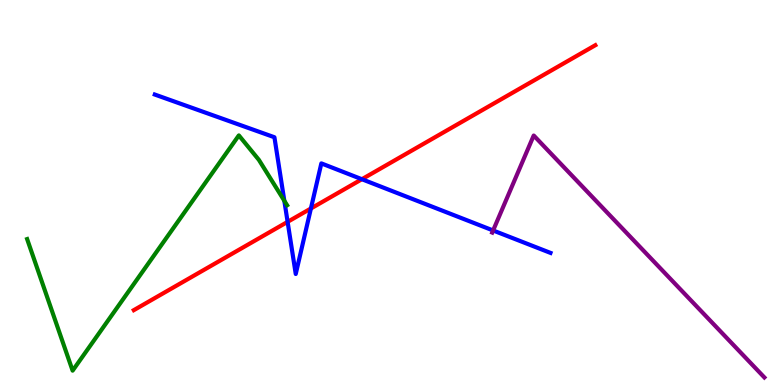[{'lines': ['blue', 'red'], 'intersections': [{'x': 3.71, 'y': 4.24}, {'x': 4.01, 'y': 4.58}, {'x': 4.67, 'y': 5.34}]}, {'lines': ['green', 'red'], 'intersections': []}, {'lines': ['purple', 'red'], 'intersections': []}, {'lines': ['blue', 'green'], 'intersections': [{'x': 3.67, 'y': 4.79}]}, {'lines': ['blue', 'purple'], 'intersections': [{'x': 6.36, 'y': 4.01}]}, {'lines': ['green', 'purple'], 'intersections': []}]